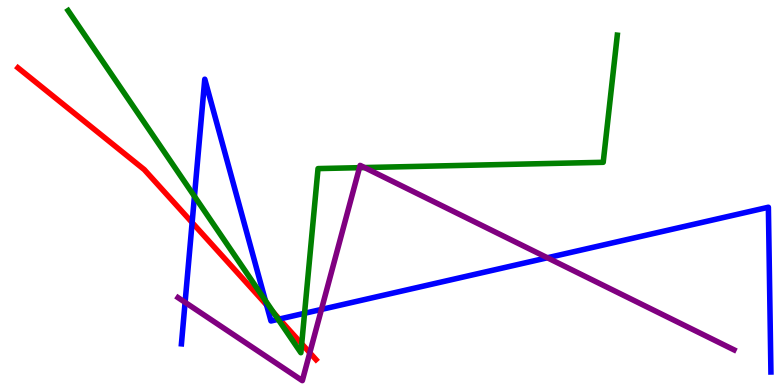[{'lines': ['blue', 'red'], 'intersections': [{'x': 2.48, 'y': 4.22}, {'x': 3.44, 'y': 2.08}, {'x': 3.6, 'y': 1.71}]}, {'lines': ['green', 'red'], 'intersections': [{'x': 3.53, 'y': 1.87}, {'x': 3.89, 'y': 1.07}]}, {'lines': ['purple', 'red'], 'intersections': [{'x': 4.0, 'y': 0.837}]}, {'lines': ['blue', 'green'], 'intersections': [{'x': 2.51, 'y': 4.9}, {'x': 3.42, 'y': 2.19}, {'x': 3.59, 'y': 1.71}, {'x': 3.93, 'y': 1.86}]}, {'lines': ['blue', 'purple'], 'intersections': [{'x': 2.39, 'y': 2.15}, {'x': 4.15, 'y': 1.96}, {'x': 7.06, 'y': 3.3}]}, {'lines': ['green', 'purple'], 'intersections': [{'x': 4.64, 'y': 5.64}, {'x': 4.7, 'y': 5.65}]}]